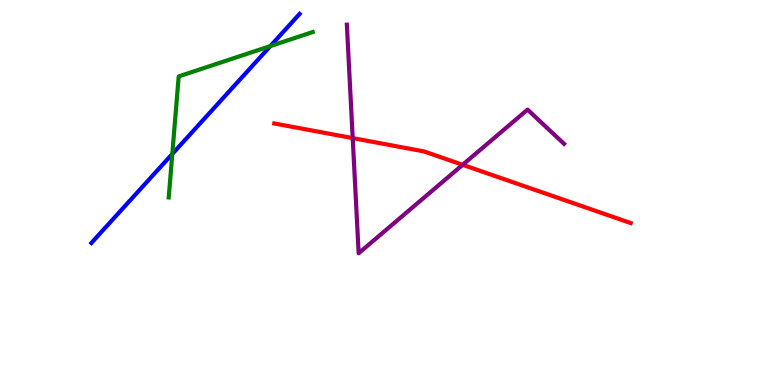[{'lines': ['blue', 'red'], 'intersections': []}, {'lines': ['green', 'red'], 'intersections': []}, {'lines': ['purple', 'red'], 'intersections': [{'x': 4.55, 'y': 6.41}, {'x': 5.97, 'y': 5.72}]}, {'lines': ['blue', 'green'], 'intersections': [{'x': 2.22, 'y': 6.0}, {'x': 3.49, 'y': 8.8}]}, {'lines': ['blue', 'purple'], 'intersections': []}, {'lines': ['green', 'purple'], 'intersections': []}]